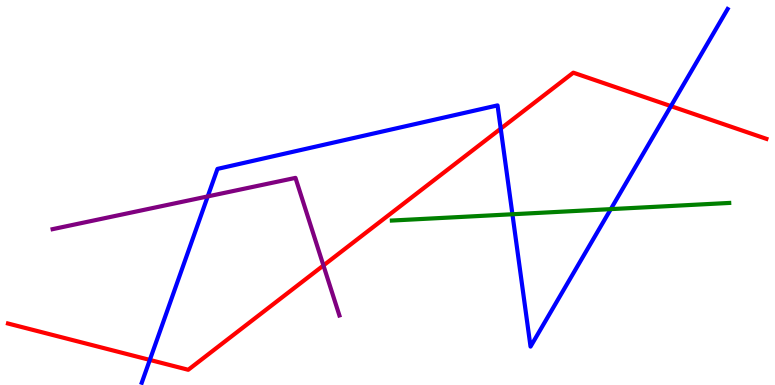[{'lines': ['blue', 'red'], 'intersections': [{'x': 1.93, 'y': 0.651}, {'x': 6.46, 'y': 6.66}, {'x': 8.66, 'y': 7.24}]}, {'lines': ['green', 'red'], 'intersections': []}, {'lines': ['purple', 'red'], 'intersections': [{'x': 4.17, 'y': 3.1}]}, {'lines': ['blue', 'green'], 'intersections': [{'x': 6.61, 'y': 4.43}, {'x': 7.88, 'y': 4.57}]}, {'lines': ['blue', 'purple'], 'intersections': [{'x': 2.68, 'y': 4.9}]}, {'lines': ['green', 'purple'], 'intersections': []}]